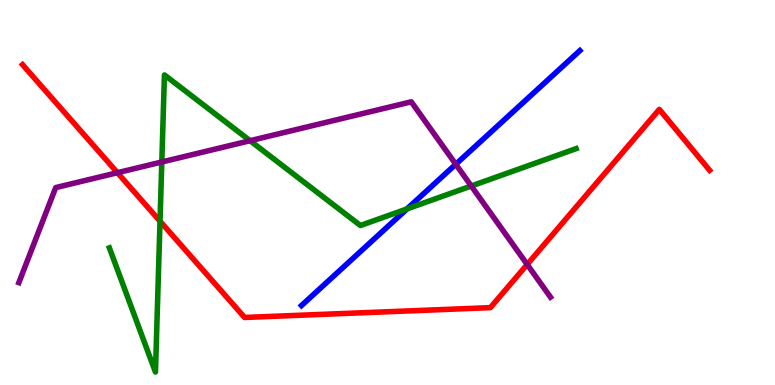[{'lines': ['blue', 'red'], 'intersections': []}, {'lines': ['green', 'red'], 'intersections': [{'x': 2.06, 'y': 4.25}]}, {'lines': ['purple', 'red'], 'intersections': [{'x': 1.52, 'y': 5.51}, {'x': 6.8, 'y': 3.13}]}, {'lines': ['blue', 'green'], 'intersections': [{'x': 5.25, 'y': 4.57}]}, {'lines': ['blue', 'purple'], 'intersections': [{'x': 5.88, 'y': 5.73}]}, {'lines': ['green', 'purple'], 'intersections': [{'x': 2.09, 'y': 5.79}, {'x': 3.23, 'y': 6.35}, {'x': 6.08, 'y': 5.17}]}]